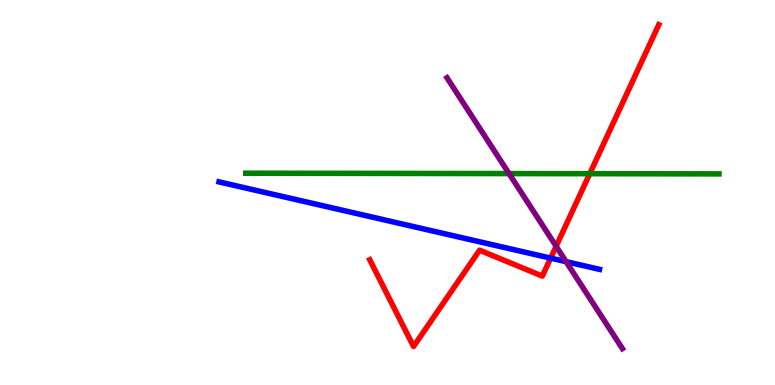[{'lines': ['blue', 'red'], 'intersections': [{'x': 7.11, 'y': 3.3}]}, {'lines': ['green', 'red'], 'intersections': [{'x': 7.61, 'y': 5.49}]}, {'lines': ['purple', 'red'], 'intersections': [{'x': 7.18, 'y': 3.6}]}, {'lines': ['blue', 'green'], 'intersections': []}, {'lines': ['blue', 'purple'], 'intersections': [{'x': 7.3, 'y': 3.2}]}, {'lines': ['green', 'purple'], 'intersections': [{'x': 6.57, 'y': 5.49}]}]